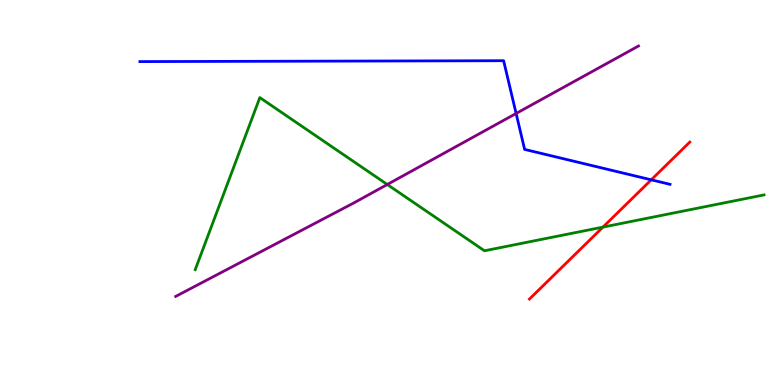[{'lines': ['blue', 'red'], 'intersections': [{'x': 8.4, 'y': 5.33}]}, {'lines': ['green', 'red'], 'intersections': [{'x': 7.78, 'y': 4.1}]}, {'lines': ['purple', 'red'], 'intersections': []}, {'lines': ['blue', 'green'], 'intersections': []}, {'lines': ['blue', 'purple'], 'intersections': [{'x': 6.66, 'y': 7.05}]}, {'lines': ['green', 'purple'], 'intersections': [{'x': 5.0, 'y': 5.21}]}]